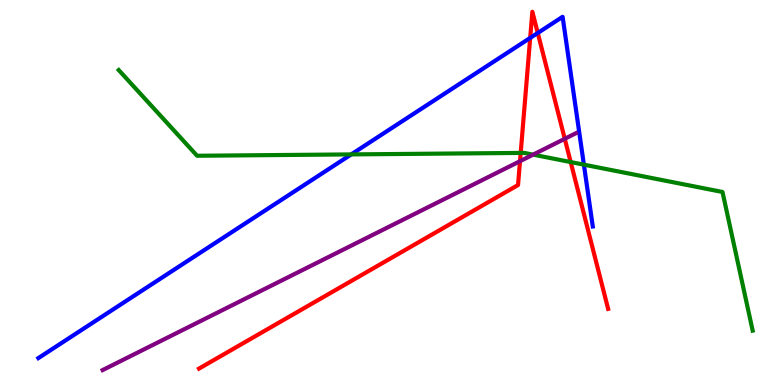[{'lines': ['blue', 'red'], 'intersections': [{'x': 6.84, 'y': 9.02}, {'x': 6.94, 'y': 9.14}]}, {'lines': ['green', 'red'], 'intersections': [{'x': 6.72, 'y': 6.03}, {'x': 7.36, 'y': 5.79}]}, {'lines': ['purple', 'red'], 'intersections': [{'x': 6.71, 'y': 5.81}, {'x': 7.29, 'y': 6.39}]}, {'lines': ['blue', 'green'], 'intersections': [{'x': 4.53, 'y': 5.99}, {'x': 7.53, 'y': 5.72}]}, {'lines': ['blue', 'purple'], 'intersections': []}, {'lines': ['green', 'purple'], 'intersections': [{'x': 6.88, 'y': 5.98}]}]